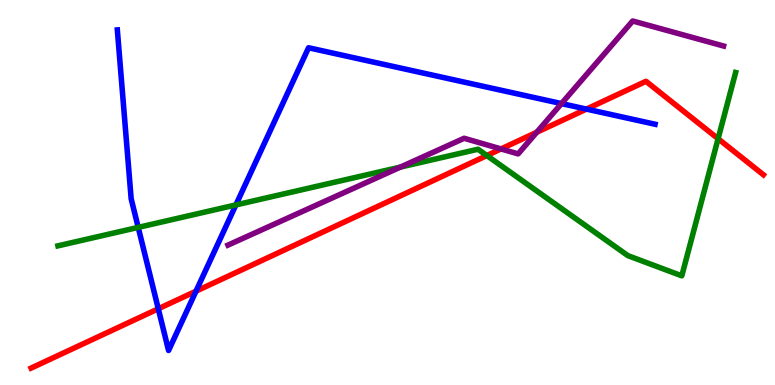[{'lines': ['blue', 'red'], 'intersections': [{'x': 2.04, 'y': 1.98}, {'x': 2.53, 'y': 2.44}, {'x': 7.57, 'y': 7.17}]}, {'lines': ['green', 'red'], 'intersections': [{'x': 6.28, 'y': 5.96}, {'x': 9.27, 'y': 6.4}]}, {'lines': ['purple', 'red'], 'intersections': [{'x': 6.46, 'y': 6.13}, {'x': 6.93, 'y': 6.56}]}, {'lines': ['blue', 'green'], 'intersections': [{'x': 1.78, 'y': 4.09}, {'x': 3.04, 'y': 4.68}]}, {'lines': ['blue', 'purple'], 'intersections': [{'x': 7.24, 'y': 7.31}]}, {'lines': ['green', 'purple'], 'intersections': [{'x': 5.17, 'y': 5.66}]}]